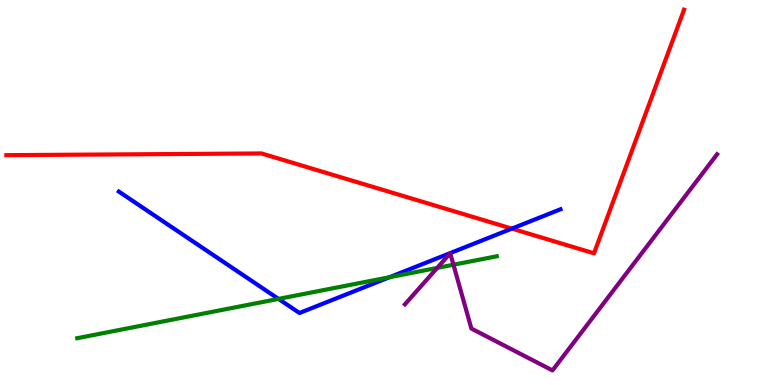[{'lines': ['blue', 'red'], 'intersections': [{'x': 6.6, 'y': 4.06}]}, {'lines': ['green', 'red'], 'intersections': []}, {'lines': ['purple', 'red'], 'intersections': []}, {'lines': ['blue', 'green'], 'intersections': [{'x': 3.59, 'y': 2.24}, {'x': 5.03, 'y': 2.8}]}, {'lines': ['blue', 'purple'], 'intersections': []}, {'lines': ['green', 'purple'], 'intersections': [{'x': 5.64, 'y': 3.04}, {'x': 5.85, 'y': 3.12}]}]